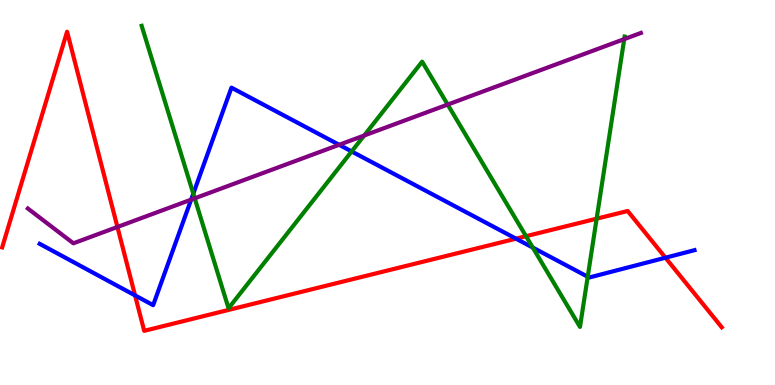[{'lines': ['blue', 'red'], 'intersections': [{'x': 1.74, 'y': 2.33}, {'x': 6.66, 'y': 3.8}, {'x': 8.59, 'y': 3.31}]}, {'lines': ['green', 'red'], 'intersections': [{'x': 6.79, 'y': 3.87}, {'x': 7.7, 'y': 4.32}]}, {'lines': ['purple', 'red'], 'intersections': [{'x': 1.52, 'y': 4.1}]}, {'lines': ['blue', 'green'], 'intersections': [{'x': 2.49, 'y': 4.97}, {'x': 4.54, 'y': 6.07}, {'x': 6.87, 'y': 3.57}, {'x': 7.58, 'y': 2.81}]}, {'lines': ['blue', 'purple'], 'intersections': [{'x': 2.47, 'y': 4.81}, {'x': 4.38, 'y': 6.24}]}, {'lines': ['green', 'purple'], 'intersections': [{'x': 2.51, 'y': 4.85}, {'x': 4.7, 'y': 6.48}, {'x': 5.78, 'y': 7.28}, {'x': 8.05, 'y': 8.98}]}]